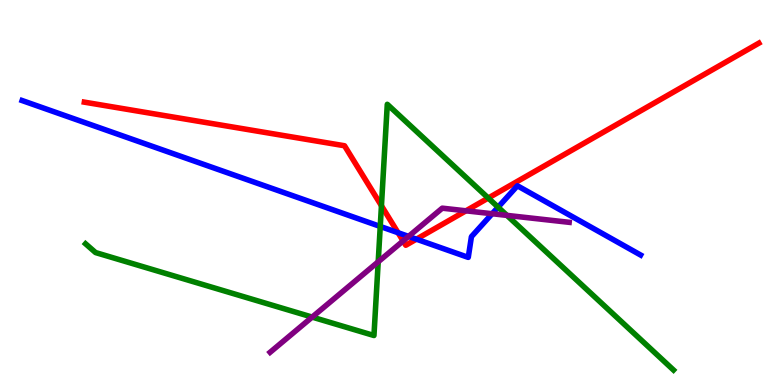[{'lines': ['blue', 'red'], 'intersections': [{'x': 5.14, 'y': 3.96}, {'x': 5.37, 'y': 3.79}]}, {'lines': ['green', 'red'], 'intersections': [{'x': 4.92, 'y': 4.66}, {'x': 6.3, 'y': 4.86}]}, {'lines': ['purple', 'red'], 'intersections': [{'x': 5.2, 'y': 3.74}, {'x': 6.01, 'y': 4.52}]}, {'lines': ['blue', 'green'], 'intersections': [{'x': 4.91, 'y': 4.12}, {'x': 6.43, 'y': 4.62}]}, {'lines': ['blue', 'purple'], 'intersections': [{'x': 5.27, 'y': 3.86}, {'x': 6.35, 'y': 4.45}]}, {'lines': ['green', 'purple'], 'intersections': [{'x': 4.03, 'y': 1.76}, {'x': 4.88, 'y': 3.2}, {'x': 6.54, 'y': 4.41}]}]